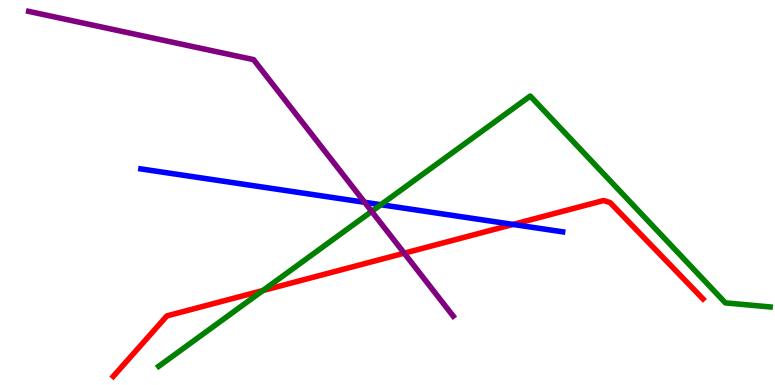[{'lines': ['blue', 'red'], 'intersections': [{'x': 6.62, 'y': 4.17}]}, {'lines': ['green', 'red'], 'intersections': [{'x': 3.39, 'y': 2.45}]}, {'lines': ['purple', 'red'], 'intersections': [{'x': 5.22, 'y': 3.42}]}, {'lines': ['blue', 'green'], 'intersections': [{'x': 4.91, 'y': 4.68}]}, {'lines': ['blue', 'purple'], 'intersections': [{'x': 4.7, 'y': 4.75}]}, {'lines': ['green', 'purple'], 'intersections': [{'x': 4.8, 'y': 4.51}]}]